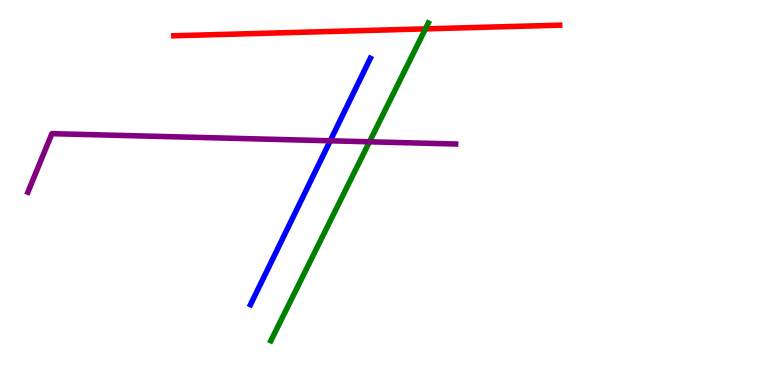[{'lines': ['blue', 'red'], 'intersections': []}, {'lines': ['green', 'red'], 'intersections': [{'x': 5.49, 'y': 9.25}]}, {'lines': ['purple', 'red'], 'intersections': []}, {'lines': ['blue', 'green'], 'intersections': []}, {'lines': ['blue', 'purple'], 'intersections': [{'x': 4.26, 'y': 6.34}]}, {'lines': ['green', 'purple'], 'intersections': [{'x': 4.77, 'y': 6.32}]}]